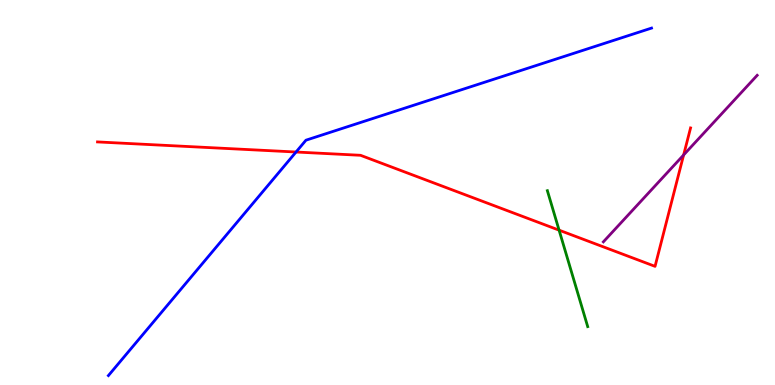[{'lines': ['blue', 'red'], 'intersections': [{'x': 3.82, 'y': 6.05}]}, {'lines': ['green', 'red'], 'intersections': [{'x': 7.21, 'y': 4.02}]}, {'lines': ['purple', 'red'], 'intersections': [{'x': 8.82, 'y': 5.98}]}, {'lines': ['blue', 'green'], 'intersections': []}, {'lines': ['blue', 'purple'], 'intersections': []}, {'lines': ['green', 'purple'], 'intersections': []}]